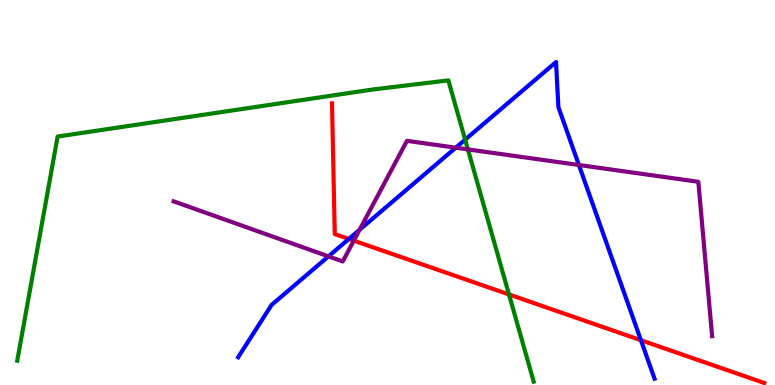[{'lines': ['blue', 'red'], 'intersections': [{'x': 4.5, 'y': 3.79}, {'x': 8.27, 'y': 1.16}]}, {'lines': ['green', 'red'], 'intersections': [{'x': 6.57, 'y': 2.35}]}, {'lines': ['purple', 'red'], 'intersections': [{'x': 4.57, 'y': 3.75}]}, {'lines': ['blue', 'green'], 'intersections': [{'x': 6.0, 'y': 6.37}]}, {'lines': ['blue', 'purple'], 'intersections': [{'x': 4.24, 'y': 3.34}, {'x': 4.64, 'y': 4.03}, {'x': 5.88, 'y': 6.16}, {'x': 7.47, 'y': 5.71}]}, {'lines': ['green', 'purple'], 'intersections': [{'x': 6.04, 'y': 6.12}]}]